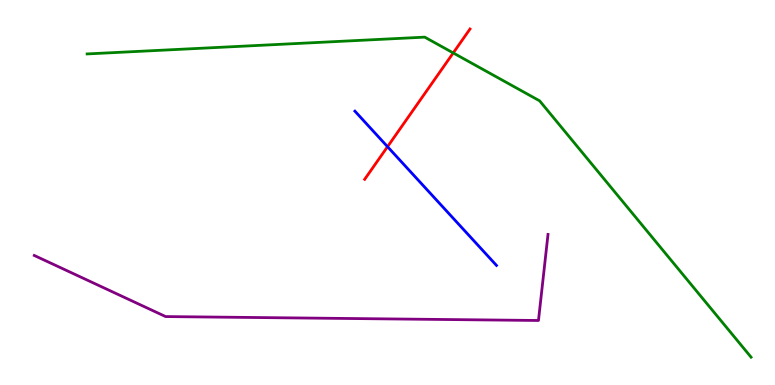[{'lines': ['blue', 'red'], 'intersections': [{'x': 5.0, 'y': 6.19}]}, {'lines': ['green', 'red'], 'intersections': [{'x': 5.85, 'y': 8.63}]}, {'lines': ['purple', 'red'], 'intersections': []}, {'lines': ['blue', 'green'], 'intersections': []}, {'lines': ['blue', 'purple'], 'intersections': []}, {'lines': ['green', 'purple'], 'intersections': []}]